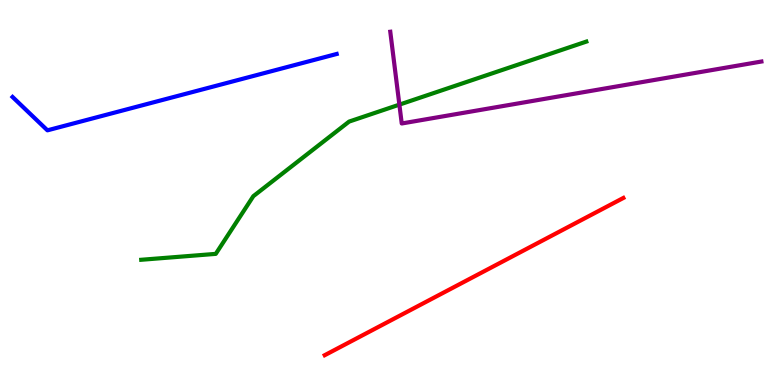[{'lines': ['blue', 'red'], 'intersections': []}, {'lines': ['green', 'red'], 'intersections': []}, {'lines': ['purple', 'red'], 'intersections': []}, {'lines': ['blue', 'green'], 'intersections': []}, {'lines': ['blue', 'purple'], 'intersections': []}, {'lines': ['green', 'purple'], 'intersections': [{'x': 5.15, 'y': 7.28}]}]